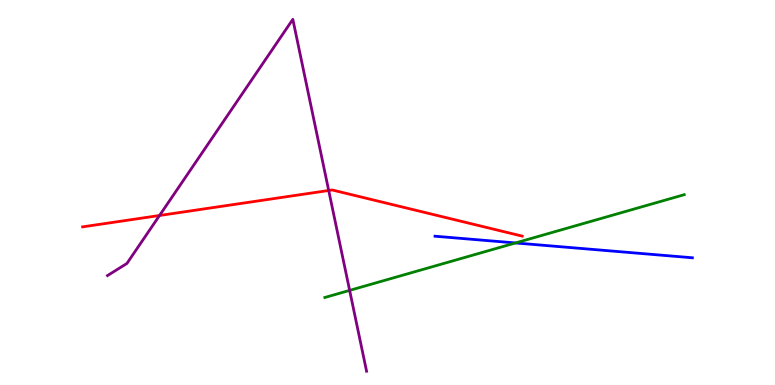[{'lines': ['blue', 'red'], 'intersections': []}, {'lines': ['green', 'red'], 'intersections': []}, {'lines': ['purple', 'red'], 'intersections': [{'x': 2.06, 'y': 4.4}, {'x': 4.24, 'y': 5.05}]}, {'lines': ['blue', 'green'], 'intersections': [{'x': 6.65, 'y': 3.69}]}, {'lines': ['blue', 'purple'], 'intersections': []}, {'lines': ['green', 'purple'], 'intersections': [{'x': 4.51, 'y': 2.46}]}]